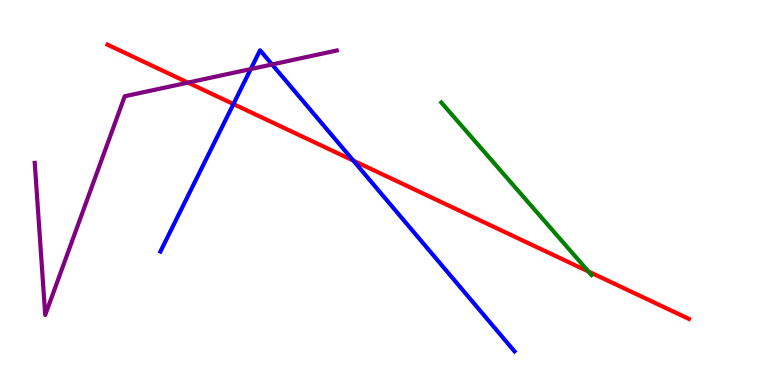[{'lines': ['blue', 'red'], 'intersections': [{'x': 3.01, 'y': 7.3}, {'x': 4.56, 'y': 5.83}]}, {'lines': ['green', 'red'], 'intersections': [{'x': 7.59, 'y': 2.95}]}, {'lines': ['purple', 'red'], 'intersections': [{'x': 2.43, 'y': 7.85}]}, {'lines': ['blue', 'green'], 'intersections': []}, {'lines': ['blue', 'purple'], 'intersections': [{'x': 3.24, 'y': 8.21}, {'x': 3.51, 'y': 8.33}]}, {'lines': ['green', 'purple'], 'intersections': []}]